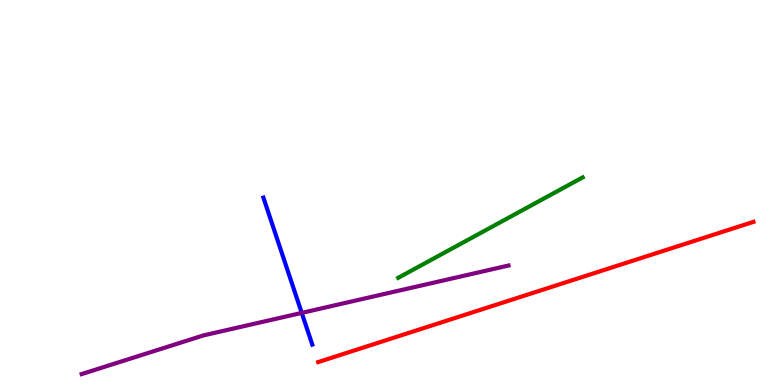[{'lines': ['blue', 'red'], 'intersections': []}, {'lines': ['green', 'red'], 'intersections': []}, {'lines': ['purple', 'red'], 'intersections': []}, {'lines': ['blue', 'green'], 'intersections': []}, {'lines': ['blue', 'purple'], 'intersections': [{'x': 3.89, 'y': 1.87}]}, {'lines': ['green', 'purple'], 'intersections': []}]